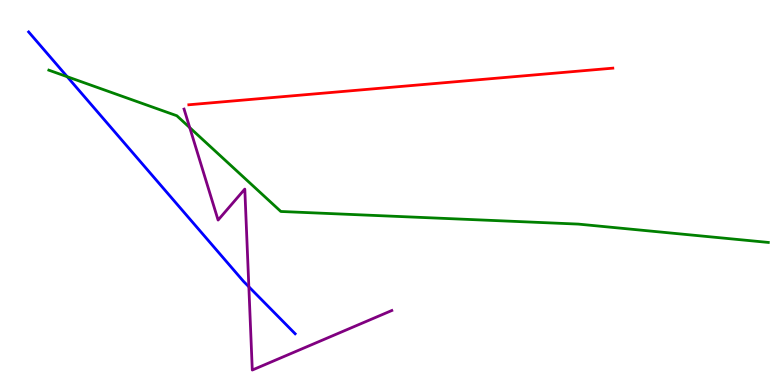[{'lines': ['blue', 'red'], 'intersections': []}, {'lines': ['green', 'red'], 'intersections': []}, {'lines': ['purple', 'red'], 'intersections': []}, {'lines': ['blue', 'green'], 'intersections': [{'x': 0.867, 'y': 8.01}]}, {'lines': ['blue', 'purple'], 'intersections': [{'x': 3.21, 'y': 2.55}]}, {'lines': ['green', 'purple'], 'intersections': [{'x': 2.45, 'y': 6.69}]}]